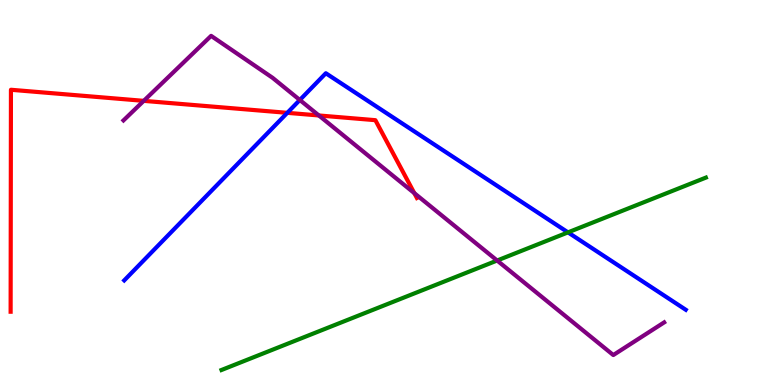[{'lines': ['blue', 'red'], 'intersections': [{'x': 3.71, 'y': 7.07}]}, {'lines': ['green', 'red'], 'intersections': []}, {'lines': ['purple', 'red'], 'intersections': [{'x': 1.85, 'y': 7.38}, {'x': 4.11, 'y': 7.0}, {'x': 5.35, 'y': 4.98}]}, {'lines': ['blue', 'green'], 'intersections': [{'x': 7.33, 'y': 3.96}]}, {'lines': ['blue', 'purple'], 'intersections': [{'x': 3.87, 'y': 7.4}]}, {'lines': ['green', 'purple'], 'intersections': [{'x': 6.41, 'y': 3.23}]}]